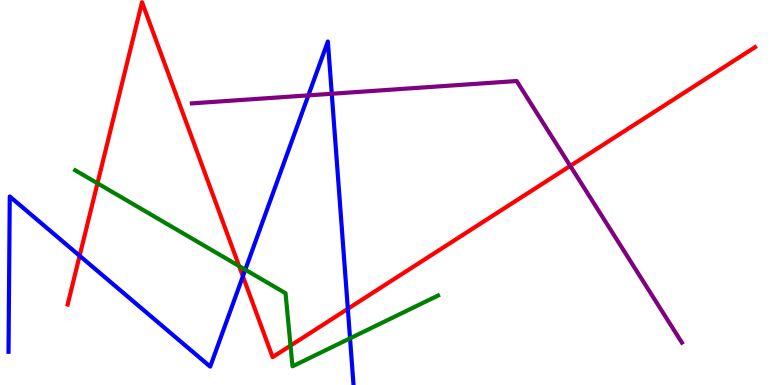[{'lines': ['blue', 'red'], 'intersections': [{'x': 1.03, 'y': 3.36}, {'x': 3.13, 'y': 2.82}, {'x': 4.49, 'y': 1.98}]}, {'lines': ['green', 'red'], 'intersections': [{'x': 1.26, 'y': 5.24}, {'x': 3.09, 'y': 3.09}, {'x': 3.75, 'y': 1.02}]}, {'lines': ['purple', 'red'], 'intersections': [{'x': 7.36, 'y': 5.69}]}, {'lines': ['blue', 'green'], 'intersections': [{'x': 3.16, 'y': 3.0}, {'x': 4.52, 'y': 1.21}]}, {'lines': ['blue', 'purple'], 'intersections': [{'x': 3.98, 'y': 7.52}, {'x': 4.28, 'y': 7.56}]}, {'lines': ['green', 'purple'], 'intersections': []}]